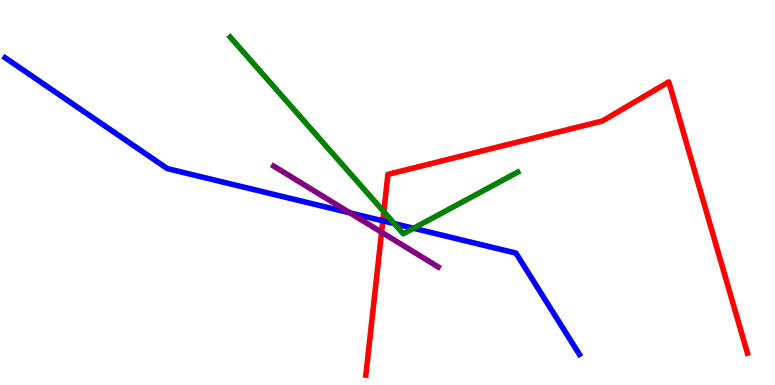[{'lines': ['blue', 'red'], 'intersections': [{'x': 4.94, 'y': 4.26}]}, {'lines': ['green', 'red'], 'intersections': [{'x': 4.95, 'y': 4.5}]}, {'lines': ['purple', 'red'], 'intersections': [{'x': 4.92, 'y': 3.97}]}, {'lines': ['blue', 'green'], 'intersections': [{'x': 5.09, 'y': 4.19}, {'x': 5.34, 'y': 4.07}]}, {'lines': ['blue', 'purple'], 'intersections': [{'x': 4.52, 'y': 4.47}]}, {'lines': ['green', 'purple'], 'intersections': []}]